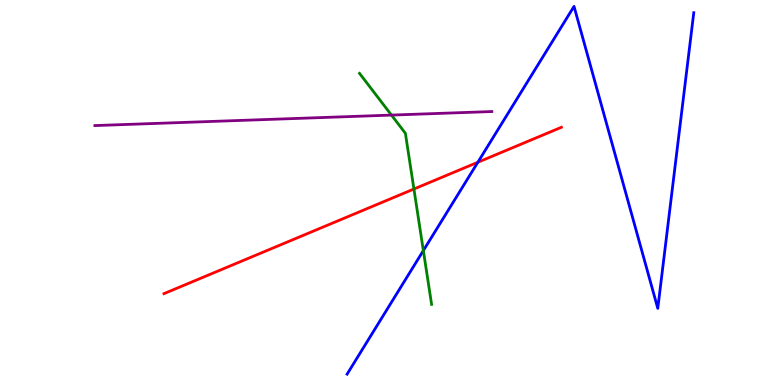[{'lines': ['blue', 'red'], 'intersections': [{'x': 6.17, 'y': 5.79}]}, {'lines': ['green', 'red'], 'intersections': [{'x': 5.34, 'y': 5.09}]}, {'lines': ['purple', 'red'], 'intersections': []}, {'lines': ['blue', 'green'], 'intersections': [{'x': 5.46, 'y': 3.49}]}, {'lines': ['blue', 'purple'], 'intersections': []}, {'lines': ['green', 'purple'], 'intersections': [{'x': 5.05, 'y': 7.01}]}]